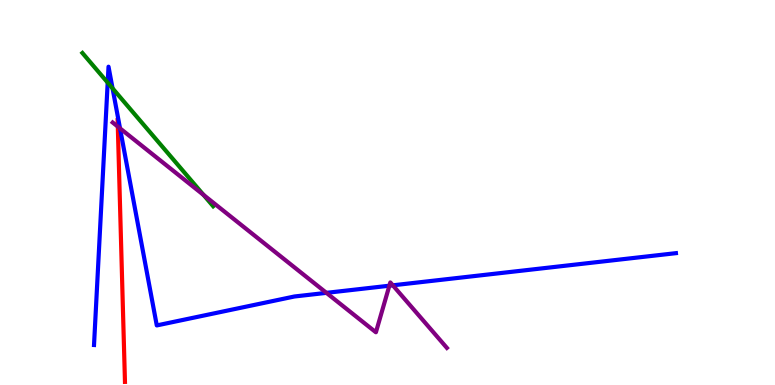[{'lines': ['blue', 'red'], 'intersections': []}, {'lines': ['green', 'red'], 'intersections': []}, {'lines': ['purple', 'red'], 'intersections': [{'x': 1.52, 'y': 6.71}]}, {'lines': ['blue', 'green'], 'intersections': [{'x': 1.39, 'y': 7.85}, {'x': 1.45, 'y': 7.71}]}, {'lines': ['blue', 'purple'], 'intersections': [{'x': 1.55, 'y': 6.67}, {'x': 4.21, 'y': 2.39}, {'x': 5.02, 'y': 2.58}, {'x': 5.07, 'y': 2.59}]}, {'lines': ['green', 'purple'], 'intersections': [{'x': 2.63, 'y': 4.94}]}]